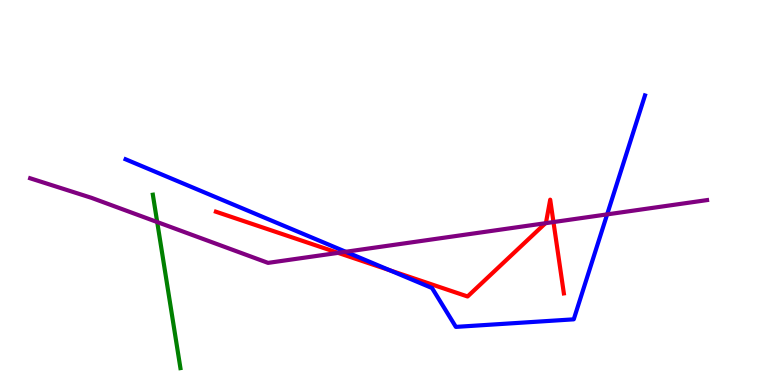[{'lines': ['blue', 'red'], 'intersections': [{'x': 5.03, 'y': 2.98}]}, {'lines': ['green', 'red'], 'intersections': []}, {'lines': ['purple', 'red'], 'intersections': [{'x': 4.36, 'y': 3.43}, {'x': 7.04, 'y': 4.2}, {'x': 7.14, 'y': 4.23}]}, {'lines': ['blue', 'green'], 'intersections': []}, {'lines': ['blue', 'purple'], 'intersections': [{'x': 4.46, 'y': 3.46}, {'x': 7.83, 'y': 4.43}]}, {'lines': ['green', 'purple'], 'intersections': [{'x': 2.03, 'y': 4.23}]}]